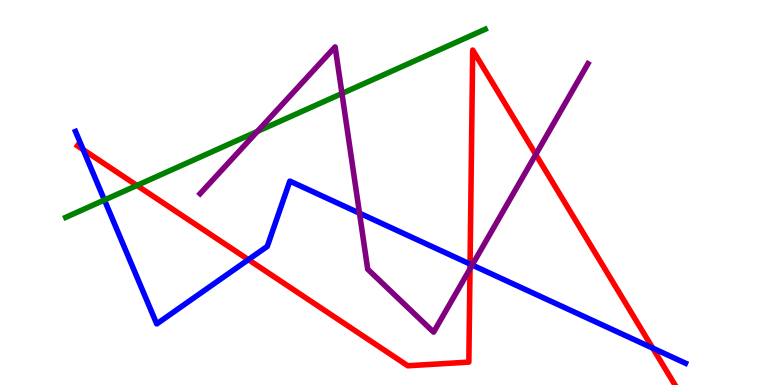[{'lines': ['blue', 'red'], 'intersections': [{'x': 1.07, 'y': 6.11}, {'x': 3.2, 'y': 3.26}, {'x': 6.07, 'y': 3.14}, {'x': 8.42, 'y': 0.957}]}, {'lines': ['green', 'red'], 'intersections': [{'x': 1.77, 'y': 5.18}]}, {'lines': ['purple', 'red'], 'intersections': [{'x': 6.06, 'y': 3.02}, {'x': 6.91, 'y': 5.99}]}, {'lines': ['blue', 'green'], 'intersections': [{'x': 1.35, 'y': 4.81}]}, {'lines': ['blue', 'purple'], 'intersections': [{'x': 4.64, 'y': 4.46}, {'x': 6.09, 'y': 3.12}]}, {'lines': ['green', 'purple'], 'intersections': [{'x': 3.32, 'y': 6.59}, {'x': 4.41, 'y': 7.57}]}]